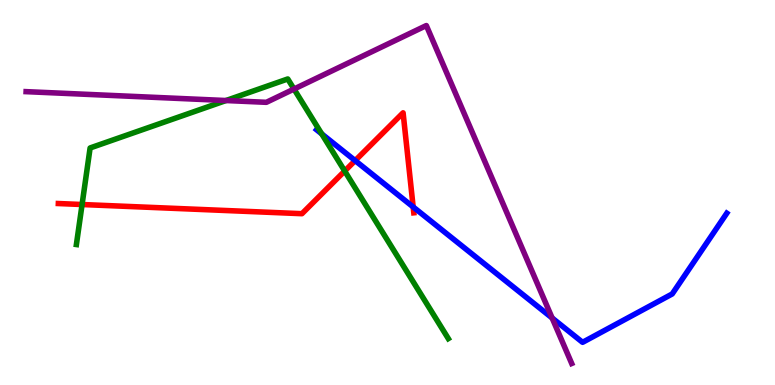[{'lines': ['blue', 'red'], 'intersections': [{'x': 4.58, 'y': 5.83}, {'x': 5.33, 'y': 4.62}]}, {'lines': ['green', 'red'], 'intersections': [{'x': 1.06, 'y': 4.69}, {'x': 4.45, 'y': 5.56}]}, {'lines': ['purple', 'red'], 'intersections': []}, {'lines': ['blue', 'green'], 'intersections': [{'x': 4.15, 'y': 6.52}]}, {'lines': ['blue', 'purple'], 'intersections': [{'x': 7.12, 'y': 1.74}]}, {'lines': ['green', 'purple'], 'intersections': [{'x': 2.92, 'y': 7.39}, {'x': 3.79, 'y': 7.69}]}]